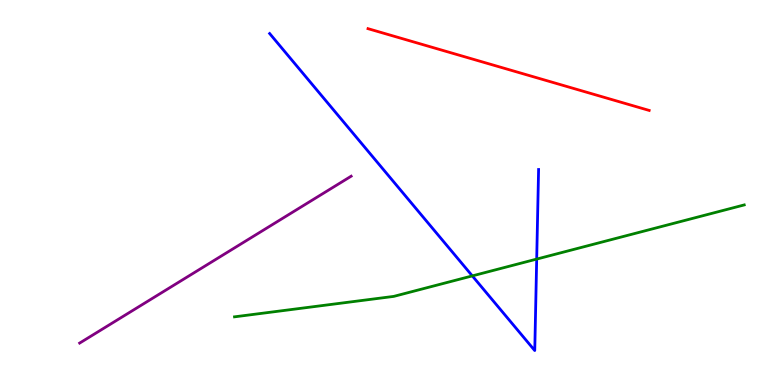[{'lines': ['blue', 'red'], 'intersections': []}, {'lines': ['green', 'red'], 'intersections': []}, {'lines': ['purple', 'red'], 'intersections': []}, {'lines': ['blue', 'green'], 'intersections': [{'x': 6.09, 'y': 2.83}, {'x': 6.93, 'y': 3.27}]}, {'lines': ['blue', 'purple'], 'intersections': []}, {'lines': ['green', 'purple'], 'intersections': []}]